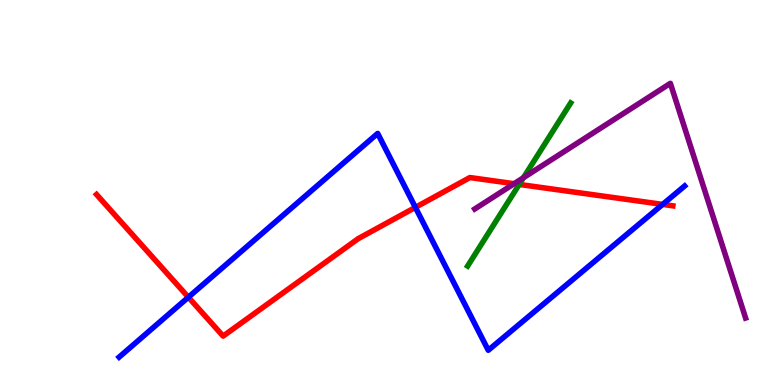[{'lines': ['blue', 'red'], 'intersections': [{'x': 2.43, 'y': 2.28}, {'x': 5.36, 'y': 4.61}, {'x': 8.55, 'y': 4.69}]}, {'lines': ['green', 'red'], 'intersections': [{'x': 6.7, 'y': 5.21}]}, {'lines': ['purple', 'red'], 'intersections': [{'x': 6.63, 'y': 5.23}]}, {'lines': ['blue', 'green'], 'intersections': []}, {'lines': ['blue', 'purple'], 'intersections': []}, {'lines': ['green', 'purple'], 'intersections': [{'x': 6.75, 'y': 5.38}]}]